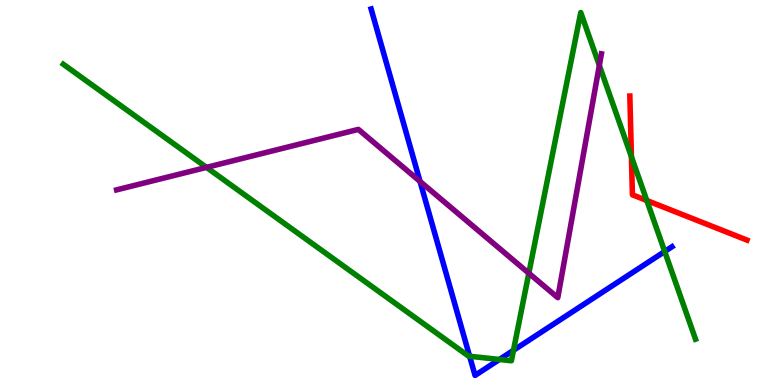[{'lines': ['blue', 'red'], 'intersections': []}, {'lines': ['green', 'red'], 'intersections': [{'x': 8.15, 'y': 5.93}, {'x': 8.35, 'y': 4.79}]}, {'lines': ['purple', 'red'], 'intersections': []}, {'lines': ['blue', 'green'], 'intersections': [{'x': 6.06, 'y': 0.746}, {'x': 6.44, 'y': 0.663}, {'x': 6.63, 'y': 0.901}, {'x': 8.58, 'y': 3.47}]}, {'lines': ['blue', 'purple'], 'intersections': [{'x': 5.42, 'y': 5.29}]}, {'lines': ['green', 'purple'], 'intersections': [{'x': 2.66, 'y': 5.65}, {'x': 6.82, 'y': 2.9}, {'x': 7.73, 'y': 8.3}]}]